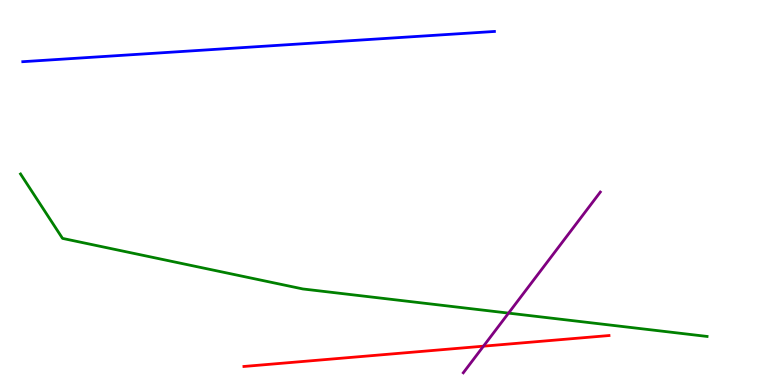[{'lines': ['blue', 'red'], 'intersections': []}, {'lines': ['green', 'red'], 'intersections': []}, {'lines': ['purple', 'red'], 'intersections': [{'x': 6.24, 'y': 1.01}]}, {'lines': ['blue', 'green'], 'intersections': []}, {'lines': ['blue', 'purple'], 'intersections': []}, {'lines': ['green', 'purple'], 'intersections': [{'x': 6.56, 'y': 1.87}]}]